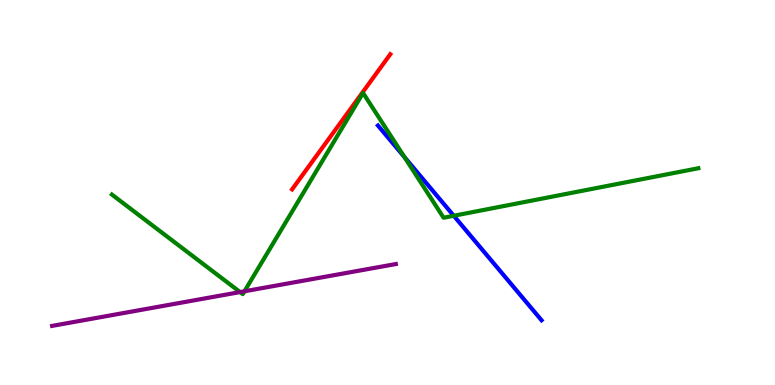[{'lines': ['blue', 'red'], 'intersections': []}, {'lines': ['green', 'red'], 'intersections': []}, {'lines': ['purple', 'red'], 'intersections': []}, {'lines': ['blue', 'green'], 'intersections': [{'x': 5.22, 'y': 5.92}, {'x': 5.85, 'y': 4.4}]}, {'lines': ['blue', 'purple'], 'intersections': []}, {'lines': ['green', 'purple'], 'intersections': [{'x': 3.1, 'y': 2.41}, {'x': 3.15, 'y': 2.43}]}]